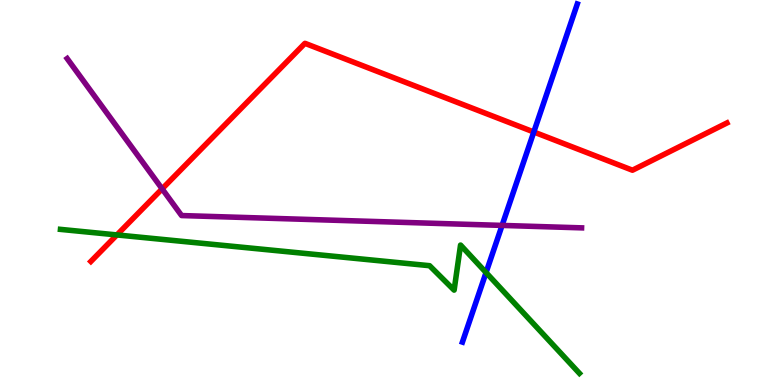[{'lines': ['blue', 'red'], 'intersections': [{'x': 6.89, 'y': 6.57}]}, {'lines': ['green', 'red'], 'intersections': [{'x': 1.51, 'y': 3.9}]}, {'lines': ['purple', 'red'], 'intersections': [{'x': 2.09, 'y': 5.09}]}, {'lines': ['blue', 'green'], 'intersections': [{'x': 6.27, 'y': 2.92}]}, {'lines': ['blue', 'purple'], 'intersections': [{'x': 6.48, 'y': 4.15}]}, {'lines': ['green', 'purple'], 'intersections': []}]